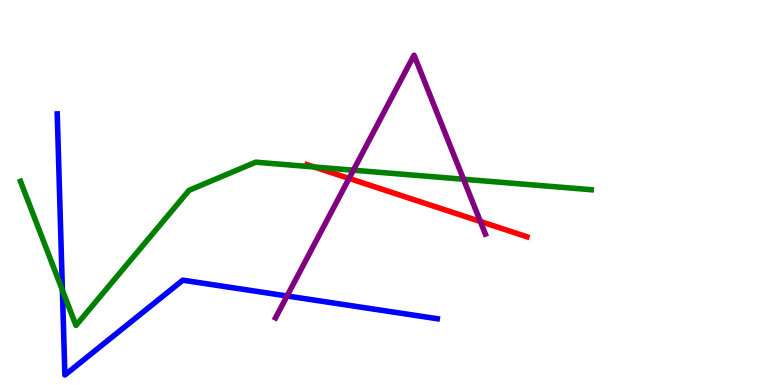[{'lines': ['blue', 'red'], 'intersections': []}, {'lines': ['green', 'red'], 'intersections': [{'x': 4.05, 'y': 5.66}]}, {'lines': ['purple', 'red'], 'intersections': [{'x': 4.5, 'y': 5.37}, {'x': 6.2, 'y': 4.25}]}, {'lines': ['blue', 'green'], 'intersections': [{'x': 0.805, 'y': 2.46}]}, {'lines': ['blue', 'purple'], 'intersections': [{'x': 3.7, 'y': 2.31}]}, {'lines': ['green', 'purple'], 'intersections': [{'x': 4.56, 'y': 5.58}, {'x': 5.98, 'y': 5.34}]}]